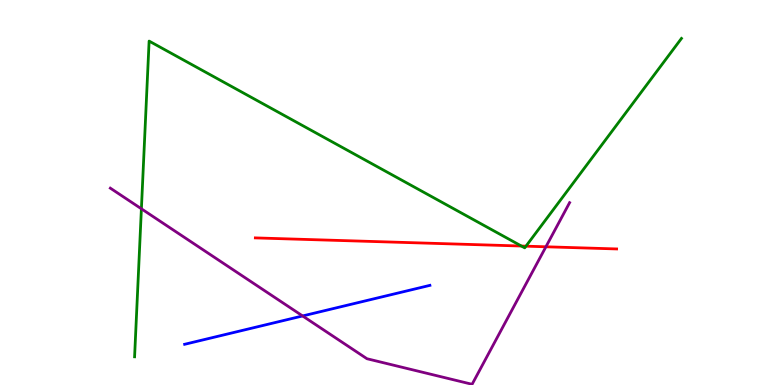[{'lines': ['blue', 'red'], 'intersections': []}, {'lines': ['green', 'red'], 'intersections': [{'x': 6.73, 'y': 3.61}, {'x': 6.79, 'y': 3.61}]}, {'lines': ['purple', 'red'], 'intersections': [{'x': 7.04, 'y': 3.59}]}, {'lines': ['blue', 'green'], 'intersections': []}, {'lines': ['blue', 'purple'], 'intersections': [{'x': 3.9, 'y': 1.79}]}, {'lines': ['green', 'purple'], 'intersections': [{'x': 1.82, 'y': 4.58}]}]